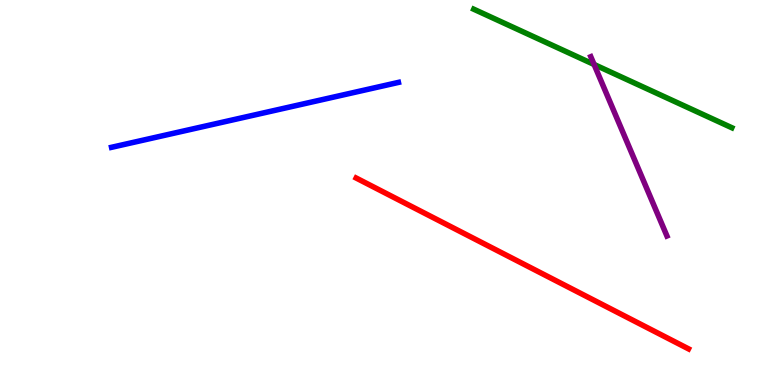[{'lines': ['blue', 'red'], 'intersections': []}, {'lines': ['green', 'red'], 'intersections': []}, {'lines': ['purple', 'red'], 'intersections': []}, {'lines': ['blue', 'green'], 'intersections': []}, {'lines': ['blue', 'purple'], 'intersections': []}, {'lines': ['green', 'purple'], 'intersections': [{'x': 7.67, 'y': 8.33}]}]